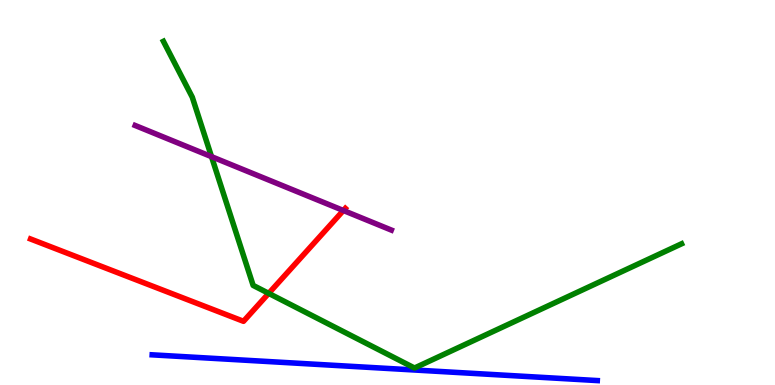[{'lines': ['blue', 'red'], 'intersections': []}, {'lines': ['green', 'red'], 'intersections': [{'x': 3.47, 'y': 2.38}]}, {'lines': ['purple', 'red'], 'intersections': [{'x': 4.43, 'y': 4.53}]}, {'lines': ['blue', 'green'], 'intersections': []}, {'lines': ['blue', 'purple'], 'intersections': []}, {'lines': ['green', 'purple'], 'intersections': [{'x': 2.73, 'y': 5.93}]}]